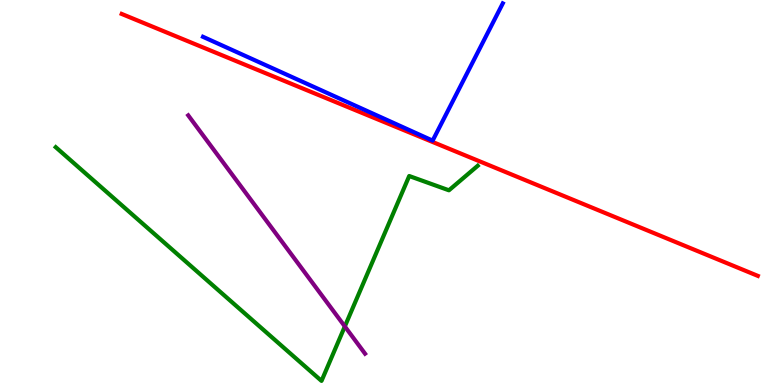[{'lines': ['blue', 'red'], 'intersections': []}, {'lines': ['green', 'red'], 'intersections': []}, {'lines': ['purple', 'red'], 'intersections': []}, {'lines': ['blue', 'green'], 'intersections': []}, {'lines': ['blue', 'purple'], 'intersections': []}, {'lines': ['green', 'purple'], 'intersections': [{'x': 4.45, 'y': 1.52}]}]